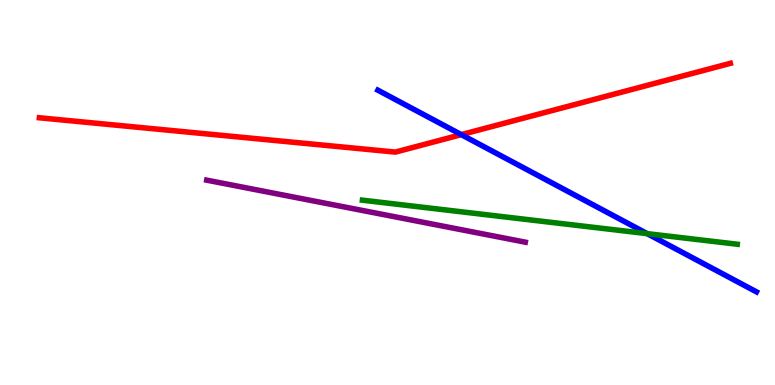[{'lines': ['blue', 'red'], 'intersections': [{'x': 5.95, 'y': 6.5}]}, {'lines': ['green', 'red'], 'intersections': []}, {'lines': ['purple', 'red'], 'intersections': []}, {'lines': ['blue', 'green'], 'intersections': [{'x': 8.35, 'y': 3.93}]}, {'lines': ['blue', 'purple'], 'intersections': []}, {'lines': ['green', 'purple'], 'intersections': []}]